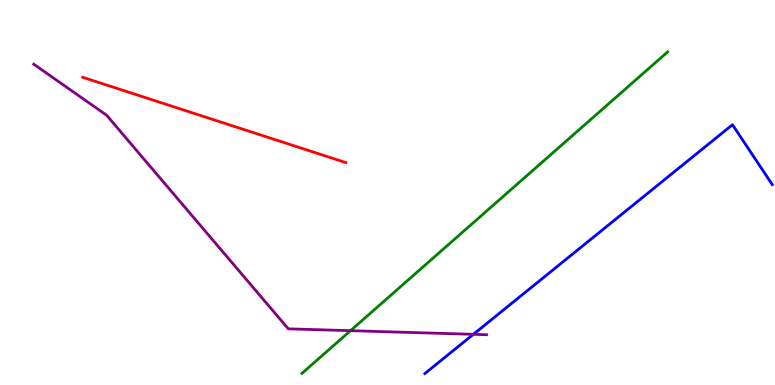[{'lines': ['blue', 'red'], 'intersections': []}, {'lines': ['green', 'red'], 'intersections': []}, {'lines': ['purple', 'red'], 'intersections': []}, {'lines': ['blue', 'green'], 'intersections': []}, {'lines': ['blue', 'purple'], 'intersections': [{'x': 6.11, 'y': 1.32}]}, {'lines': ['green', 'purple'], 'intersections': [{'x': 4.52, 'y': 1.41}]}]